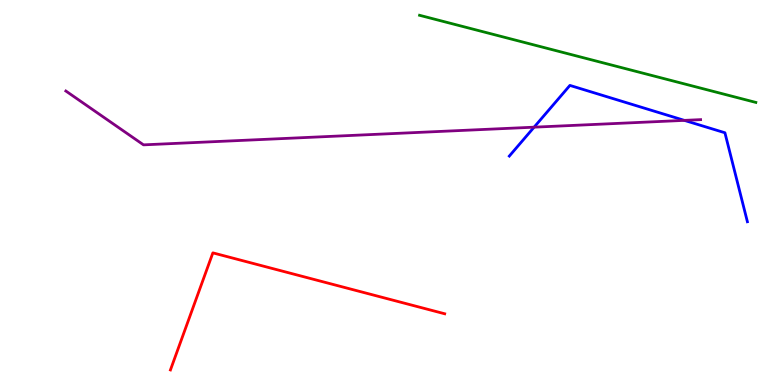[{'lines': ['blue', 'red'], 'intersections': []}, {'lines': ['green', 'red'], 'intersections': []}, {'lines': ['purple', 'red'], 'intersections': []}, {'lines': ['blue', 'green'], 'intersections': []}, {'lines': ['blue', 'purple'], 'intersections': [{'x': 6.89, 'y': 6.7}, {'x': 8.83, 'y': 6.87}]}, {'lines': ['green', 'purple'], 'intersections': []}]